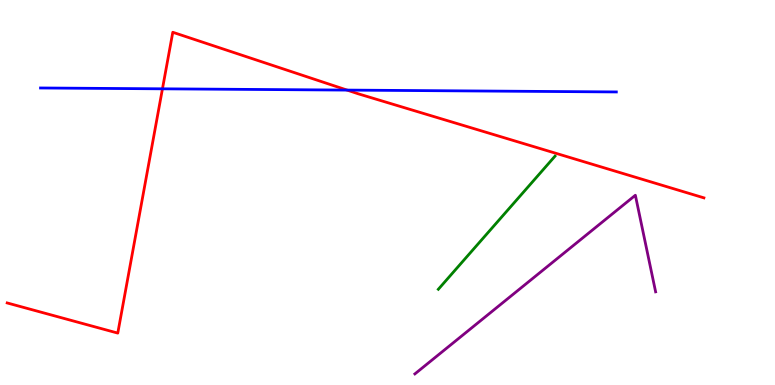[{'lines': ['blue', 'red'], 'intersections': [{'x': 2.1, 'y': 7.69}, {'x': 4.48, 'y': 7.66}]}, {'lines': ['green', 'red'], 'intersections': []}, {'lines': ['purple', 'red'], 'intersections': []}, {'lines': ['blue', 'green'], 'intersections': []}, {'lines': ['blue', 'purple'], 'intersections': []}, {'lines': ['green', 'purple'], 'intersections': []}]